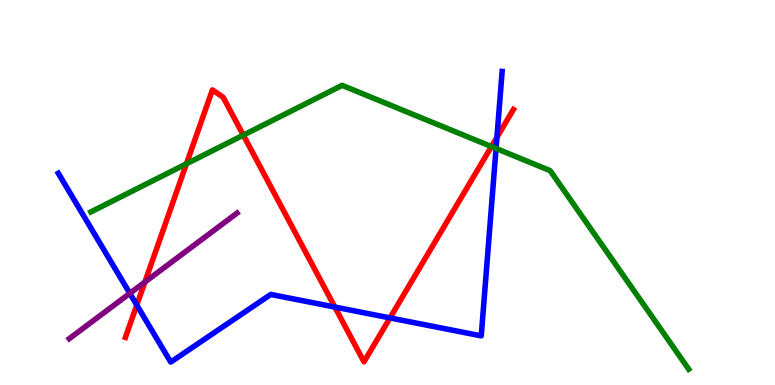[{'lines': ['blue', 'red'], 'intersections': [{'x': 1.76, 'y': 2.08}, {'x': 4.32, 'y': 2.02}, {'x': 5.03, 'y': 1.74}, {'x': 6.41, 'y': 6.43}]}, {'lines': ['green', 'red'], 'intersections': [{'x': 2.41, 'y': 5.75}, {'x': 3.14, 'y': 6.49}, {'x': 6.34, 'y': 6.19}]}, {'lines': ['purple', 'red'], 'intersections': [{'x': 1.87, 'y': 2.67}]}, {'lines': ['blue', 'green'], 'intersections': [{'x': 6.4, 'y': 6.14}]}, {'lines': ['blue', 'purple'], 'intersections': [{'x': 1.67, 'y': 2.38}]}, {'lines': ['green', 'purple'], 'intersections': []}]